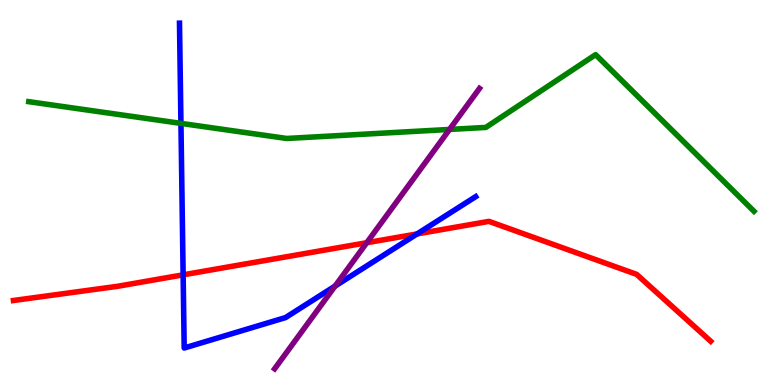[{'lines': ['blue', 'red'], 'intersections': [{'x': 2.36, 'y': 2.86}, {'x': 5.38, 'y': 3.92}]}, {'lines': ['green', 'red'], 'intersections': []}, {'lines': ['purple', 'red'], 'intersections': [{'x': 4.73, 'y': 3.7}]}, {'lines': ['blue', 'green'], 'intersections': [{'x': 2.33, 'y': 6.8}]}, {'lines': ['blue', 'purple'], 'intersections': [{'x': 4.32, 'y': 2.57}]}, {'lines': ['green', 'purple'], 'intersections': [{'x': 5.8, 'y': 6.64}]}]